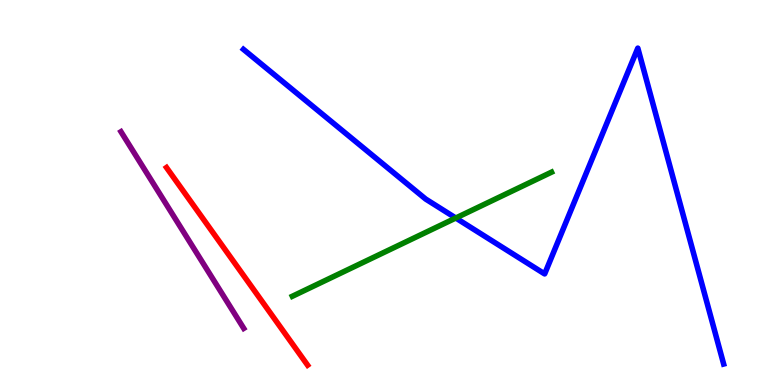[{'lines': ['blue', 'red'], 'intersections': []}, {'lines': ['green', 'red'], 'intersections': []}, {'lines': ['purple', 'red'], 'intersections': []}, {'lines': ['blue', 'green'], 'intersections': [{'x': 5.88, 'y': 4.34}]}, {'lines': ['blue', 'purple'], 'intersections': []}, {'lines': ['green', 'purple'], 'intersections': []}]